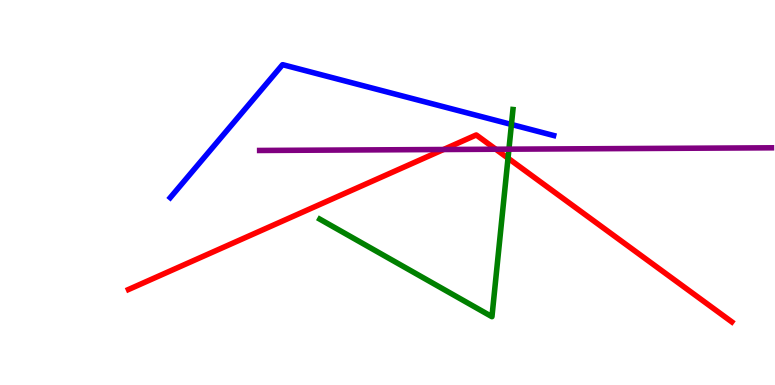[{'lines': ['blue', 'red'], 'intersections': []}, {'lines': ['green', 'red'], 'intersections': [{'x': 6.56, 'y': 5.89}]}, {'lines': ['purple', 'red'], 'intersections': [{'x': 5.72, 'y': 6.12}, {'x': 6.4, 'y': 6.12}]}, {'lines': ['blue', 'green'], 'intersections': [{'x': 6.6, 'y': 6.77}]}, {'lines': ['blue', 'purple'], 'intersections': []}, {'lines': ['green', 'purple'], 'intersections': [{'x': 6.57, 'y': 6.13}]}]